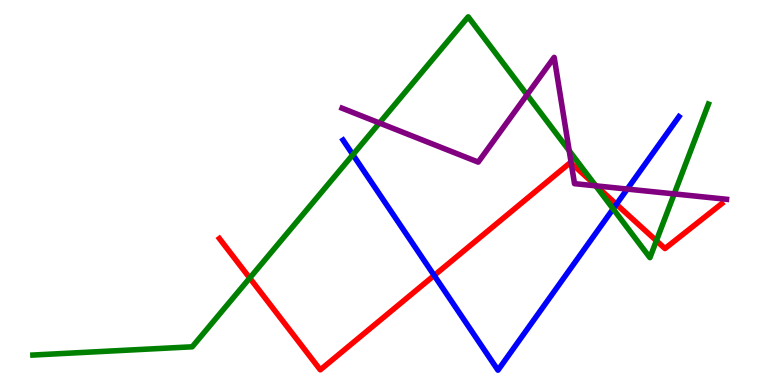[{'lines': ['blue', 'red'], 'intersections': [{'x': 5.6, 'y': 2.85}, {'x': 7.95, 'y': 4.69}]}, {'lines': ['green', 'red'], 'intersections': [{'x': 3.22, 'y': 2.78}, {'x': 7.68, 'y': 5.2}, {'x': 8.47, 'y': 3.75}]}, {'lines': ['purple', 'red'], 'intersections': [{'x': 7.37, 'y': 5.76}, {'x': 7.69, 'y': 5.17}]}, {'lines': ['blue', 'green'], 'intersections': [{'x': 4.55, 'y': 5.98}, {'x': 7.91, 'y': 4.57}]}, {'lines': ['blue', 'purple'], 'intersections': [{'x': 8.09, 'y': 5.09}]}, {'lines': ['green', 'purple'], 'intersections': [{'x': 4.9, 'y': 6.81}, {'x': 6.8, 'y': 7.54}, {'x': 7.34, 'y': 6.09}, {'x': 7.69, 'y': 5.17}, {'x': 8.7, 'y': 4.96}]}]